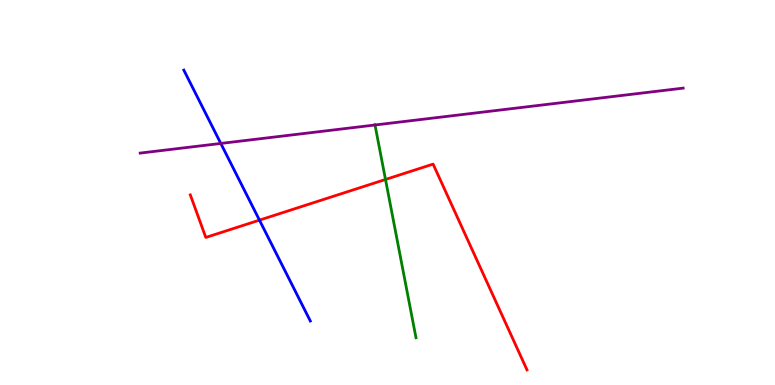[{'lines': ['blue', 'red'], 'intersections': [{'x': 3.35, 'y': 4.28}]}, {'lines': ['green', 'red'], 'intersections': [{'x': 4.97, 'y': 5.34}]}, {'lines': ['purple', 'red'], 'intersections': []}, {'lines': ['blue', 'green'], 'intersections': []}, {'lines': ['blue', 'purple'], 'intersections': [{'x': 2.85, 'y': 6.27}]}, {'lines': ['green', 'purple'], 'intersections': [{'x': 4.84, 'y': 6.75}]}]